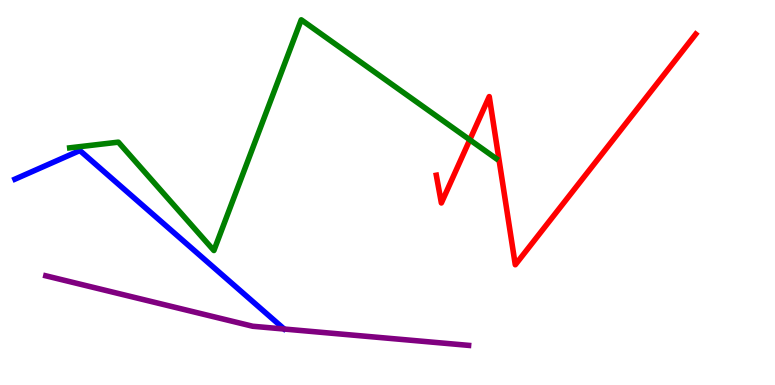[{'lines': ['blue', 'red'], 'intersections': []}, {'lines': ['green', 'red'], 'intersections': [{'x': 6.06, 'y': 6.37}]}, {'lines': ['purple', 'red'], 'intersections': []}, {'lines': ['blue', 'green'], 'intersections': []}, {'lines': ['blue', 'purple'], 'intersections': []}, {'lines': ['green', 'purple'], 'intersections': []}]